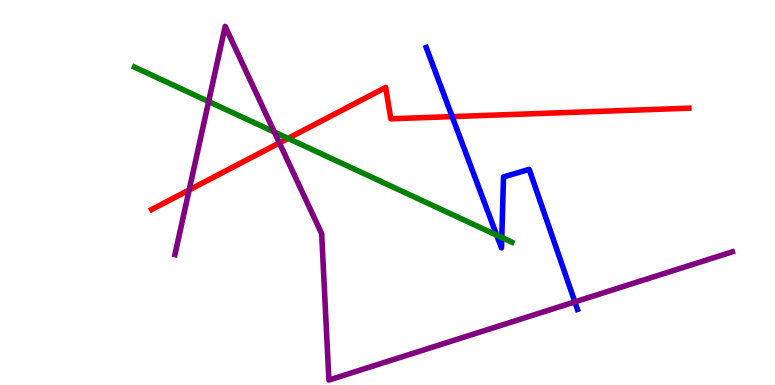[{'lines': ['blue', 'red'], 'intersections': [{'x': 5.83, 'y': 6.97}]}, {'lines': ['green', 'red'], 'intersections': [{'x': 3.72, 'y': 6.41}]}, {'lines': ['purple', 'red'], 'intersections': [{'x': 2.44, 'y': 5.07}, {'x': 3.61, 'y': 6.29}]}, {'lines': ['blue', 'green'], 'intersections': [{'x': 6.41, 'y': 3.89}, {'x': 6.47, 'y': 3.83}]}, {'lines': ['blue', 'purple'], 'intersections': [{'x': 7.42, 'y': 2.16}]}, {'lines': ['green', 'purple'], 'intersections': [{'x': 2.69, 'y': 7.36}, {'x': 3.54, 'y': 6.57}]}]